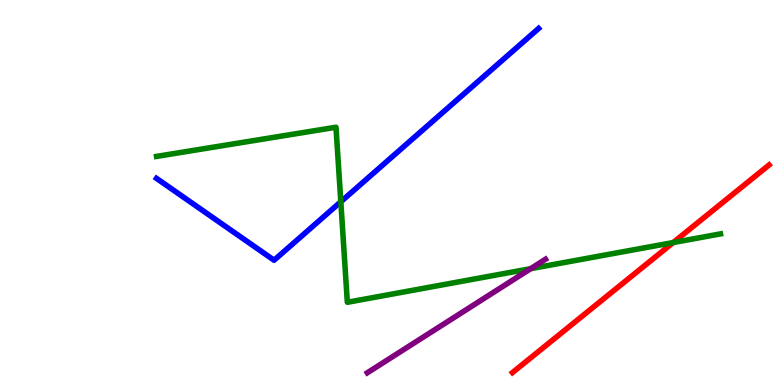[{'lines': ['blue', 'red'], 'intersections': []}, {'lines': ['green', 'red'], 'intersections': [{'x': 8.69, 'y': 3.7}]}, {'lines': ['purple', 'red'], 'intersections': []}, {'lines': ['blue', 'green'], 'intersections': [{'x': 4.4, 'y': 4.76}]}, {'lines': ['blue', 'purple'], 'intersections': []}, {'lines': ['green', 'purple'], 'intersections': [{'x': 6.85, 'y': 3.02}]}]